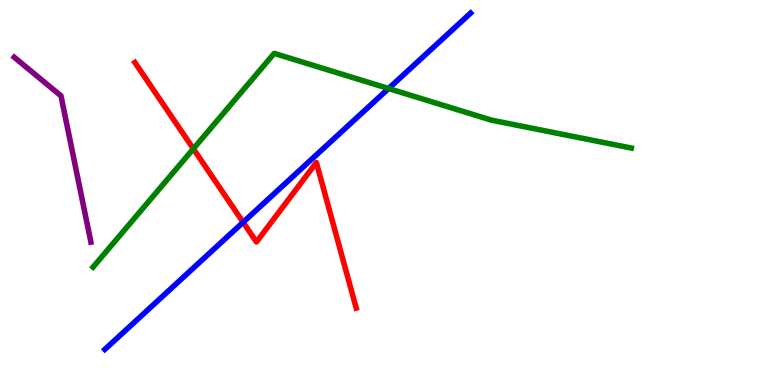[{'lines': ['blue', 'red'], 'intersections': [{'x': 3.14, 'y': 4.23}]}, {'lines': ['green', 'red'], 'intersections': [{'x': 2.49, 'y': 6.14}]}, {'lines': ['purple', 'red'], 'intersections': []}, {'lines': ['blue', 'green'], 'intersections': [{'x': 5.01, 'y': 7.7}]}, {'lines': ['blue', 'purple'], 'intersections': []}, {'lines': ['green', 'purple'], 'intersections': []}]